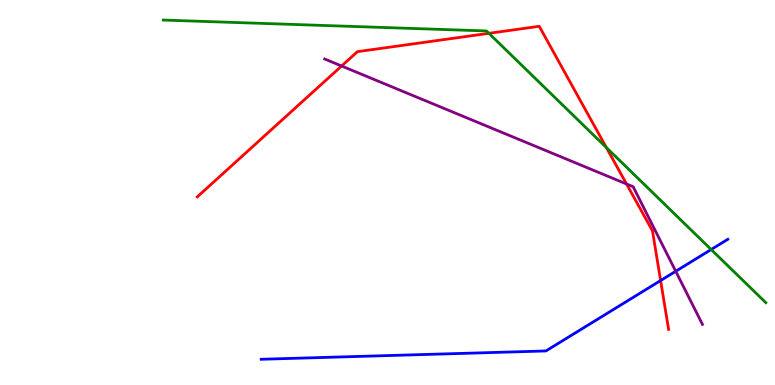[{'lines': ['blue', 'red'], 'intersections': [{'x': 8.52, 'y': 2.71}]}, {'lines': ['green', 'red'], 'intersections': [{'x': 6.31, 'y': 9.13}, {'x': 7.82, 'y': 6.17}]}, {'lines': ['purple', 'red'], 'intersections': [{'x': 4.41, 'y': 8.29}, {'x': 8.08, 'y': 5.22}]}, {'lines': ['blue', 'green'], 'intersections': [{'x': 9.18, 'y': 3.52}]}, {'lines': ['blue', 'purple'], 'intersections': [{'x': 8.72, 'y': 2.95}]}, {'lines': ['green', 'purple'], 'intersections': []}]